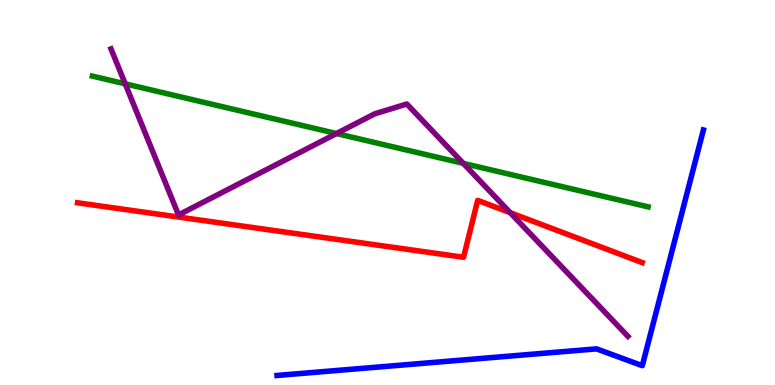[{'lines': ['blue', 'red'], 'intersections': []}, {'lines': ['green', 'red'], 'intersections': []}, {'lines': ['purple', 'red'], 'intersections': [{'x': 6.58, 'y': 4.48}]}, {'lines': ['blue', 'green'], 'intersections': []}, {'lines': ['blue', 'purple'], 'intersections': []}, {'lines': ['green', 'purple'], 'intersections': [{'x': 1.62, 'y': 7.82}, {'x': 4.34, 'y': 6.53}, {'x': 5.98, 'y': 5.76}]}]